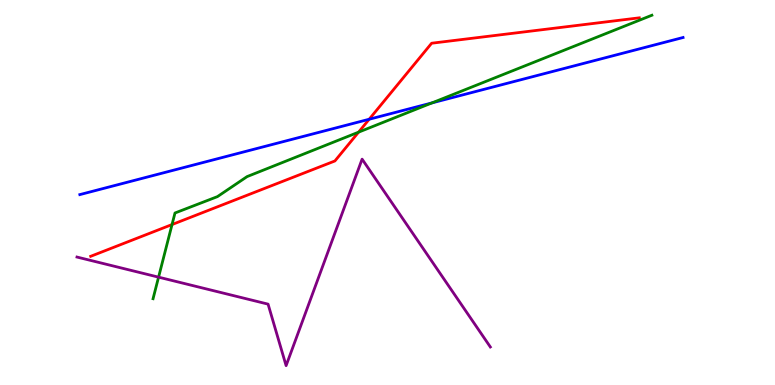[{'lines': ['blue', 'red'], 'intersections': [{'x': 4.76, 'y': 6.9}]}, {'lines': ['green', 'red'], 'intersections': [{'x': 2.22, 'y': 4.17}, {'x': 4.63, 'y': 6.57}]}, {'lines': ['purple', 'red'], 'intersections': []}, {'lines': ['blue', 'green'], 'intersections': [{'x': 5.57, 'y': 7.33}]}, {'lines': ['blue', 'purple'], 'intersections': []}, {'lines': ['green', 'purple'], 'intersections': [{'x': 2.05, 'y': 2.8}]}]